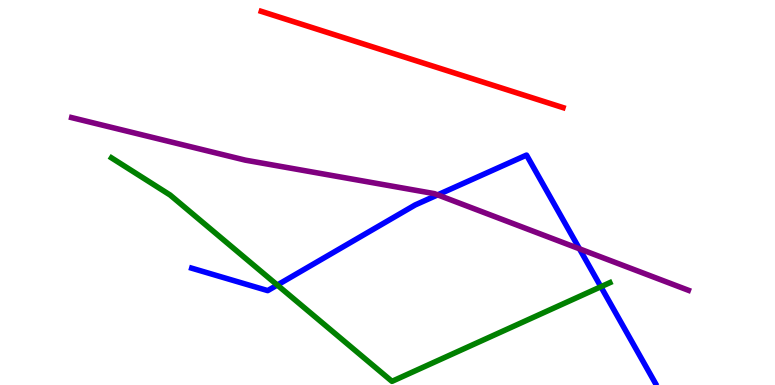[{'lines': ['blue', 'red'], 'intersections': []}, {'lines': ['green', 'red'], 'intersections': []}, {'lines': ['purple', 'red'], 'intersections': []}, {'lines': ['blue', 'green'], 'intersections': [{'x': 3.58, 'y': 2.6}, {'x': 7.75, 'y': 2.55}]}, {'lines': ['blue', 'purple'], 'intersections': [{'x': 5.65, 'y': 4.94}, {'x': 7.48, 'y': 3.54}]}, {'lines': ['green', 'purple'], 'intersections': []}]